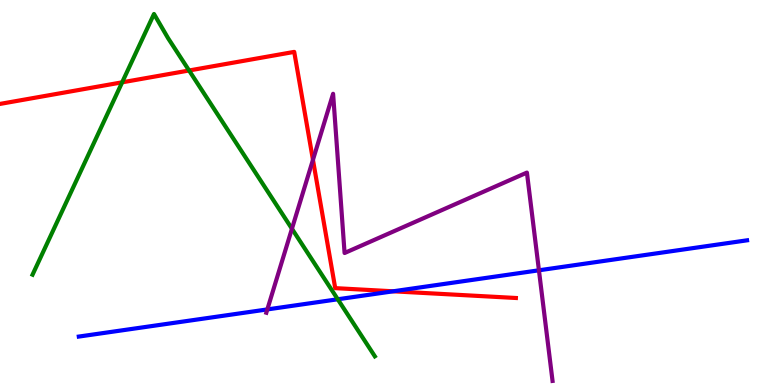[{'lines': ['blue', 'red'], 'intersections': [{'x': 5.07, 'y': 2.43}]}, {'lines': ['green', 'red'], 'intersections': [{'x': 1.58, 'y': 7.86}, {'x': 2.44, 'y': 8.17}]}, {'lines': ['purple', 'red'], 'intersections': [{'x': 4.04, 'y': 5.85}]}, {'lines': ['blue', 'green'], 'intersections': [{'x': 4.36, 'y': 2.23}]}, {'lines': ['blue', 'purple'], 'intersections': [{'x': 3.45, 'y': 1.96}, {'x': 6.95, 'y': 2.98}]}, {'lines': ['green', 'purple'], 'intersections': [{'x': 3.77, 'y': 4.06}]}]